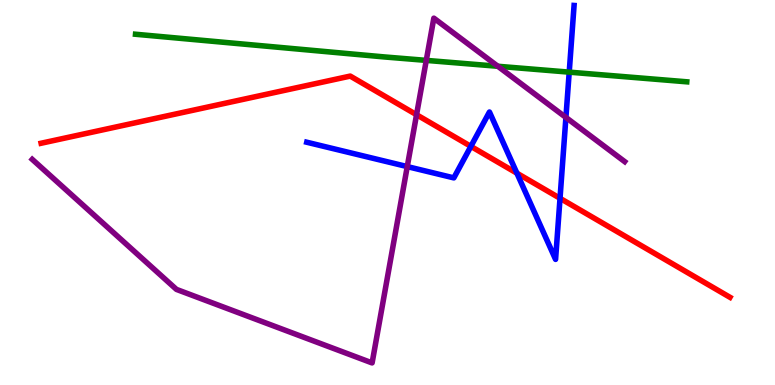[{'lines': ['blue', 'red'], 'intersections': [{'x': 6.08, 'y': 6.2}, {'x': 6.67, 'y': 5.5}, {'x': 7.23, 'y': 4.85}]}, {'lines': ['green', 'red'], 'intersections': []}, {'lines': ['purple', 'red'], 'intersections': [{'x': 5.37, 'y': 7.02}]}, {'lines': ['blue', 'green'], 'intersections': [{'x': 7.34, 'y': 8.13}]}, {'lines': ['blue', 'purple'], 'intersections': [{'x': 5.25, 'y': 5.67}, {'x': 7.3, 'y': 6.95}]}, {'lines': ['green', 'purple'], 'intersections': [{'x': 5.5, 'y': 8.43}, {'x': 6.42, 'y': 8.28}]}]